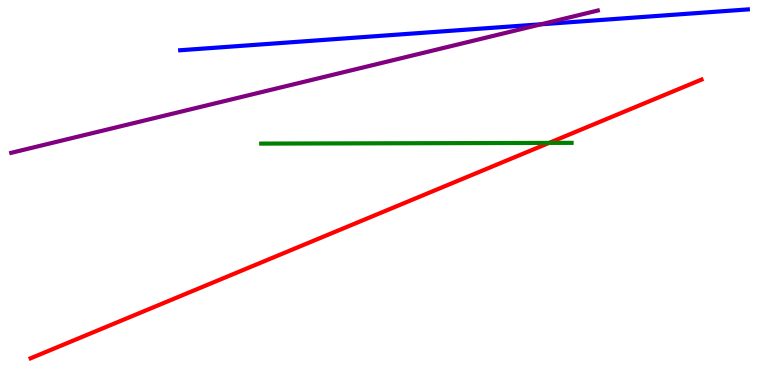[{'lines': ['blue', 'red'], 'intersections': []}, {'lines': ['green', 'red'], 'intersections': [{'x': 7.09, 'y': 6.29}]}, {'lines': ['purple', 'red'], 'intersections': []}, {'lines': ['blue', 'green'], 'intersections': []}, {'lines': ['blue', 'purple'], 'intersections': [{'x': 6.98, 'y': 9.37}]}, {'lines': ['green', 'purple'], 'intersections': []}]